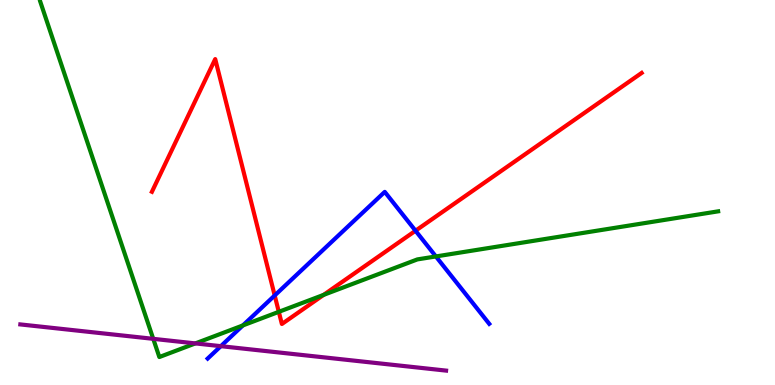[{'lines': ['blue', 'red'], 'intersections': [{'x': 3.54, 'y': 2.33}, {'x': 5.36, 'y': 4.01}]}, {'lines': ['green', 'red'], 'intersections': [{'x': 3.6, 'y': 1.9}, {'x': 4.18, 'y': 2.34}]}, {'lines': ['purple', 'red'], 'intersections': []}, {'lines': ['blue', 'green'], 'intersections': [{'x': 3.13, 'y': 1.55}, {'x': 5.62, 'y': 3.34}]}, {'lines': ['blue', 'purple'], 'intersections': [{'x': 2.85, 'y': 1.01}]}, {'lines': ['green', 'purple'], 'intersections': [{'x': 1.98, 'y': 1.2}, {'x': 2.52, 'y': 1.08}]}]